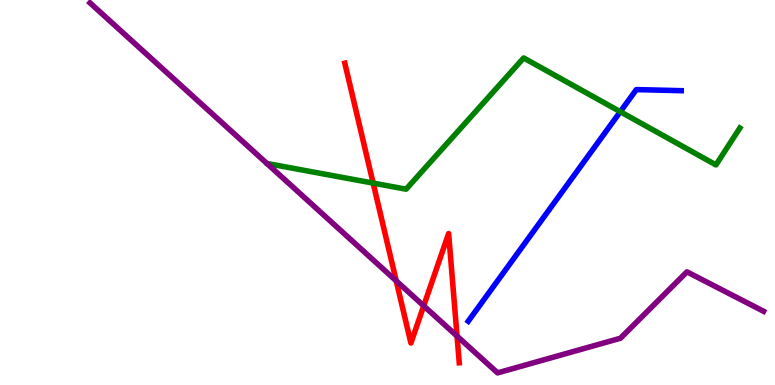[{'lines': ['blue', 'red'], 'intersections': []}, {'lines': ['green', 'red'], 'intersections': [{'x': 4.81, 'y': 5.24}]}, {'lines': ['purple', 'red'], 'intersections': [{'x': 5.11, 'y': 2.7}, {'x': 5.47, 'y': 2.06}, {'x': 5.9, 'y': 1.27}]}, {'lines': ['blue', 'green'], 'intersections': [{'x': 8.0, 'y': 7.1}]}, {'lines': ['blue', 'purple'], 'intersections': []}, {'lines': ['green', 'purple'], 'intersections': []}]